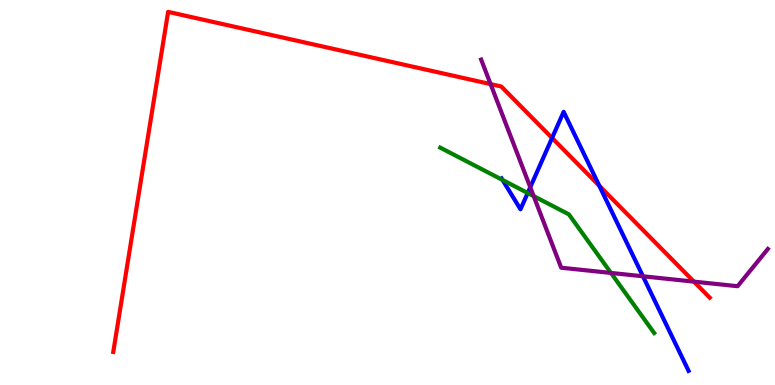[{'lines': ['blue', 'red'], 'intersections': [{'x': 7.12, 'y': 6.42}, {'x': 7.73, 'y': 5.17}]}, {'lines': ['green', 'red'], 'intersections': []}, {'lines': ['purple', 'red'], 'intersections': [{'x': 6.33, 'y': 7.82}, {'x': 8.95, 'y': 2.68}]}, {'lines': ['blue', 'green'], 'intersections': [{'x': 6.48, 'y': 5.33}, {'x': 6.81, 'y': 4.99}]}, {'lines': ['blue', 'purple'], 'intersections': [{'x': 6.84, 'y': 5.14}, {'x': 8.3, 'y': 2.82}]}, {'lines': ['green', 'purple'], 'intersections': [{'x': 6.89, 'y': 4.91}, {'x': 7.88, 'y': 2.91}]}]